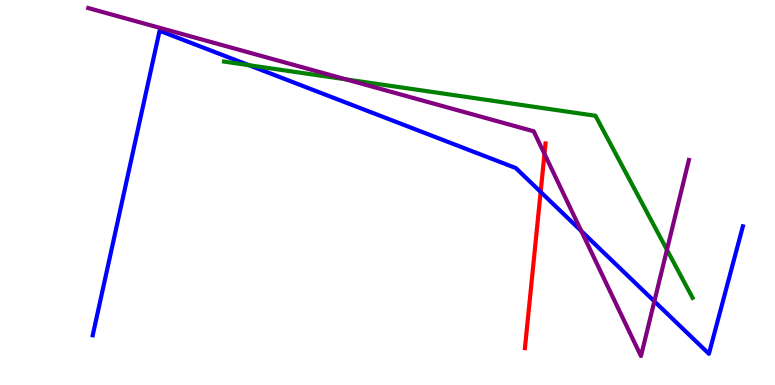[{'lines': ['blue', 'red'], 'intersections': [{'x': 6.98, 'y': 5.01}]}, {'lines': ['green', 'red'], 'intersections': []}, {'lines': ['purple', 'red'], 'intersections': [{'x': 7.03, 'y': 6.0}]}, {'lines': ['blue', 'green'], 'intersections': [{'x': 3.21, 'y': 8.31}]}, {'lines': ['blue', 'purple'], 'intersections': [{'x': 7.5, 'y': 4.0}, {'x': 8.44, 'y': 2.17}]}, {'lines': ['green', 'purple'], 'intersections': [{'x': 4.46, 'y': 7.94}, {'x': 8.61, 'y': 3.51}]}]